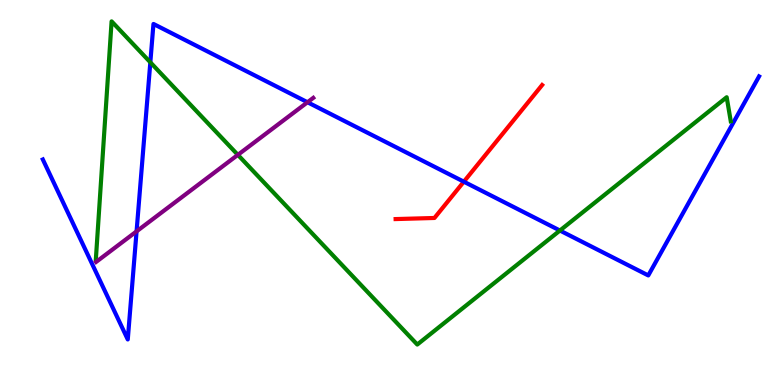[{'lines': ['blue', 'red'], 'intersections': [{'x': 5.98, 'y': 5.28}]}, {'lines': ['green', 'red'], 'intersections': []}, {'lines': ['purple', 'red'], 'intersections': []}, {'lines': ['blue', 'green'], 'intersections': [{'x': 1.94, 'y': 8.38}, {'x': 7.22, 'y': 4.01}]}, {'lines': ['blue', 'purple'], 'intersections': [{'x': 1.76, 'y': 3.99}, {'x': 3.97, 'y': 7.34}]}, {'lines': ['green', 'purple'], 'intersections': [{'x': 3.07, 'y': 5.98}]}]